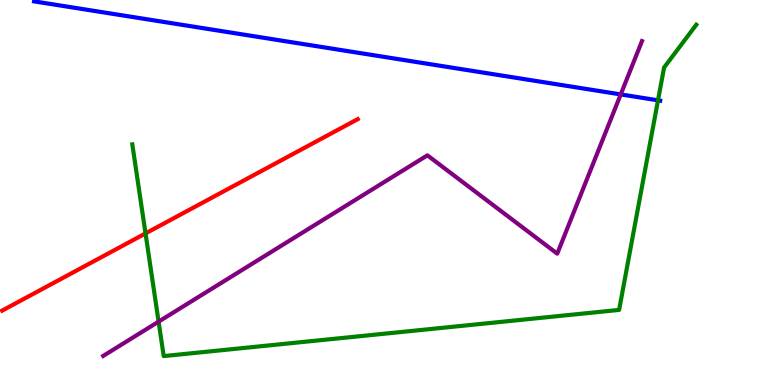[{'lines': ['blue', 'red'], 'intersections': []}, {'lines': ['green', 'red'], 'intersections': [{'x': 1.88, 'y': 3.94}]}, {'lines': ['purple', 'red'], 'intersections': []}, {'lines': ['blue', 'green'], 'intersections': [{'x': 8.49, 'y': 7.39}]}, {'lines': ['blue', 'purple'], 'intersections': [{'x': 8.01, 'y': 7.55}]}, {'lines': ['green', 'purple'], 'intersections': [{'x': 2.05, 'y': 1.65}]}]